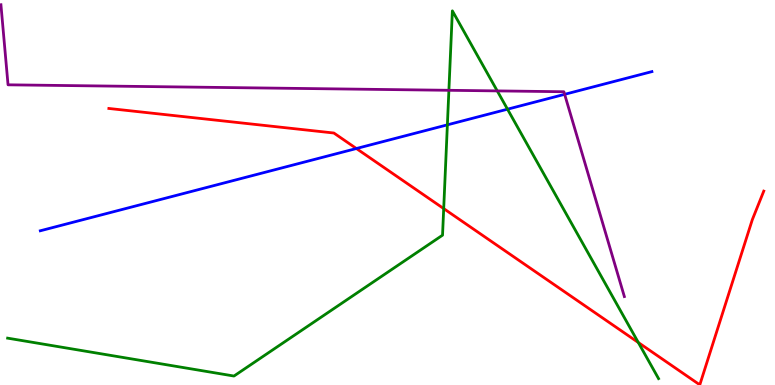[{'lines': ['blue', 'red'], 'intersections': [{'x': 4.6, 'y': 6.14}]}, {'lines': ['green', 'red'], 'intersections': [{'x': 5.73, 'y': 4.58}, {'x': 8.24, 'y': 1.1}]}, {'lines': ['purple', 'red'], 'intersections': []}, {'lines': ['blue', 'green'], 'intersections': [{'x': 5.77, 'y': 6.76}, {'x': 6.55, 'y': 7.16}]}, {'lines': ['blue', 'purple'], 'intersections': [{'x': 7.29, 'y': 7.55}]}, {'lines': ['green', 'purple'], 'intersections': [{'x': 5.79, 'y': 7.65}, {'x': 6.42, 'y': 7.64}]}]